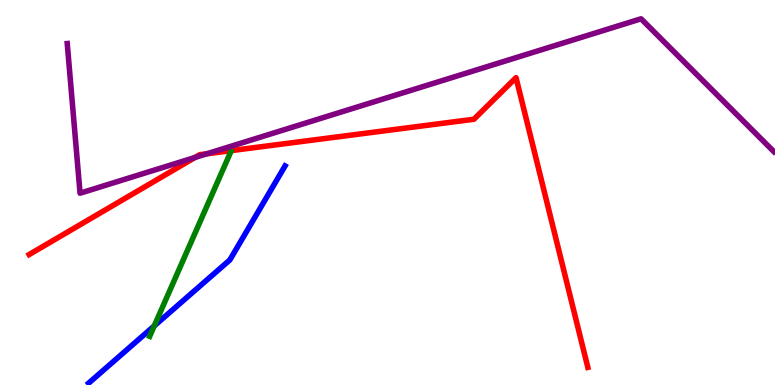[{'lines': ['blue', 'red'], 'intersections': []}, {'lines': ['green', 'red'], 'intersections': []}, {'lines': ['purple', 'red'], 'intersections': [{'x': 2.52, 'y': 5.91}, {'x': 2.67, 'y': 6.01}]}, {'lines': ['blue', 'green'], 'intersections': [{'x': 1.99, 'y': 1.54}]}, {'lines': ['blue', 'purple'], 'intersections': []}, {'lines': ['green', 'purple'], 'intersections': []}]